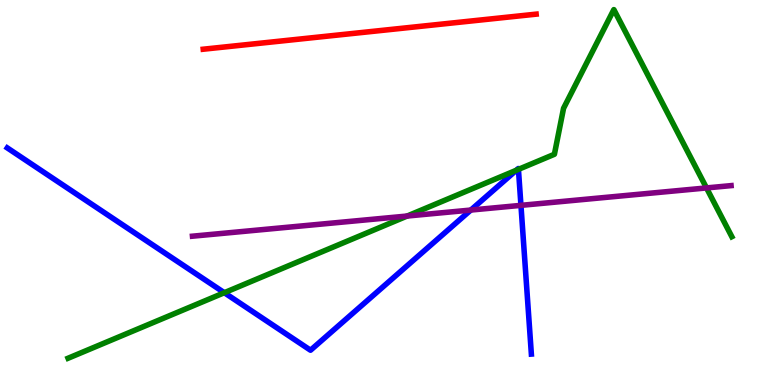[{'lines': ['blue', 'red'], 'intersections': []}, {'lines': ['green', 'red'], 'intersections': []}, {'lines': ['purple', 'red'], 'intersections': []}, {'lines': ['blue', 'green'], 'intersections': [{'x': 2.89, 'y': 2.4}, {'x': 6.66, 'y': 5.58}, {'x': 6.69, 'y': 5.6}]}, {'lines': ['blue', 'purple'], 'intersections': [{'x': 6.07, 'y': 4.54}, {'x': 6.72, 'y': 4.67}]}, {'lines': ['green', 'purple'], 'intersections': [{'x': 5.25, 'y': 4.39}, {'x': 9.12, 'y': 5.12}]}]